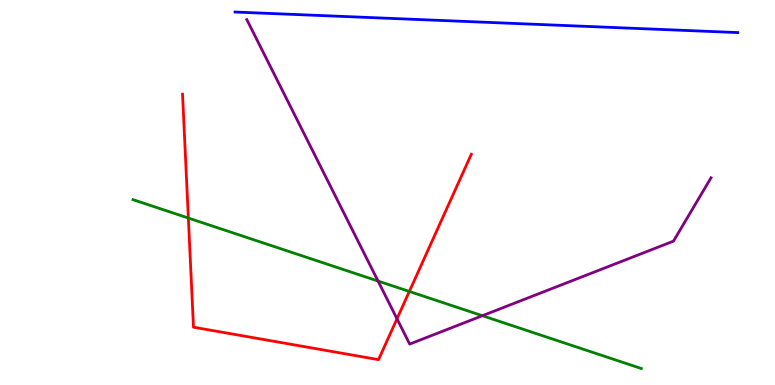[{'lines': ['blue', 'red'], 'intersections': []}, {'lines': ['green', 'red'], 'intersections': [{'x': 2.43, 'y': 4.34}, {'x': 5.28, 'y': 2.43}]}, {'lines': ['purple', 'red'], 'intersections': [{'x': 5.12, 'y': 1.72}]}, {'lines': ['blue', 'green'], 'intersections': []}, {'lines': ['blue', 'purple'], 'intersections': []}, {'lines': ['green', 'purple'], 'intersections': [{'x': 4.88, 'y': 2.7}, {'x': 6.22, 'y': 1.8}]}]